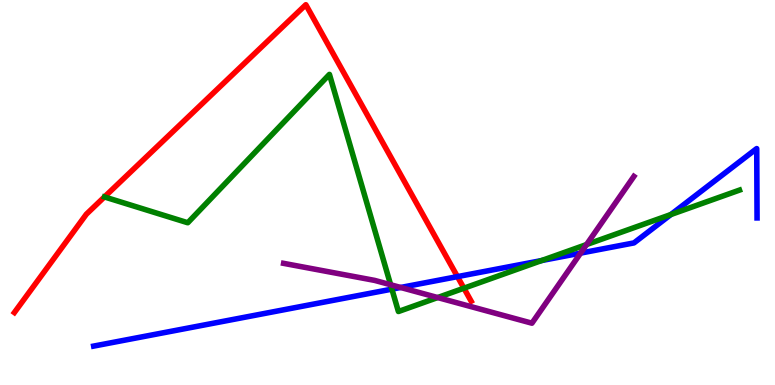[{'lines': ['blue', 'red'], 'intersections': [{'x': 5.9, 'y': 2.82}]}, {'lines': ['green', 'red'], 'intersections': [{'x': 5.99, 'y': 2.51}]}, {'lines': ['purple', 'red'], 'intersections': []}, {'lines': ['blue', 'green'], 'intersections': [{'x': 5.06, 'y': 2.49}, {'x': 6.99, 'y': 3.23}, {'x': 8.66, 'y': 4.43}]}, {'lines': ['blue', 'purple'], 'intersections': [{'x': 5.17, 'y': 2.53}, {'x': 7.49, 'y': 3.43}]}, {'lines': ['green', 'purple'], 'intersections': [{'x': 5.04, 'y': 2.6}, {'x': 5.65, 'y': 2.27}, {'x': 7.57, 'y': 3.65}]}]